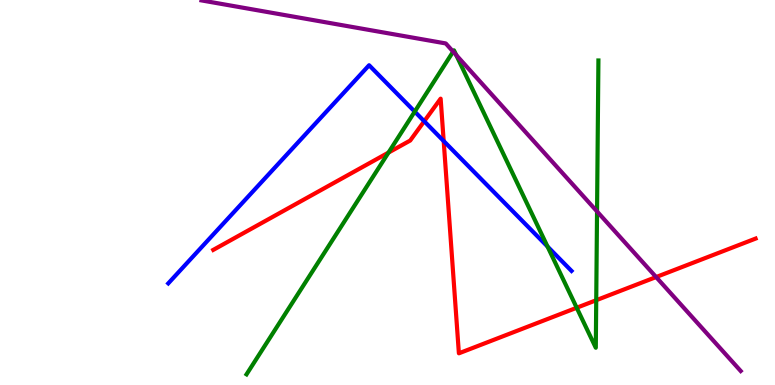[{'lines': ['blue', 'red'], 'intersections': [{'x': 5.47, 'y': 6.85}, {'x': 5.72, 'y': 6.34}]}, {'lines': ['green', 'red'], 'intersections': [{'x': 5.01, 'y': 6.04}, {'x': 7.44, 'y': 2.01}, {'x': 7.69, 'y': 2.2}]}, {'lines': ['purple', 'red'], 'intersections': [{'x': 8.47, 'y': 2.8}]}, {'lines': ['blue', 'green'], 'intersections': [{'x': 5.35, 'y': 7.1}, {'x': 7.06, 'y': 3.6}]}, {'lines': ['blue', 'purple'], 'intersections': []}, {'lines': ['green', 'purple'], 'intersections': [{'x': 5.85, 'y': 8.66}, {'x': 5.89, 'y': 8.57}, {'x': 7.7, 'y': 4.51}]}]